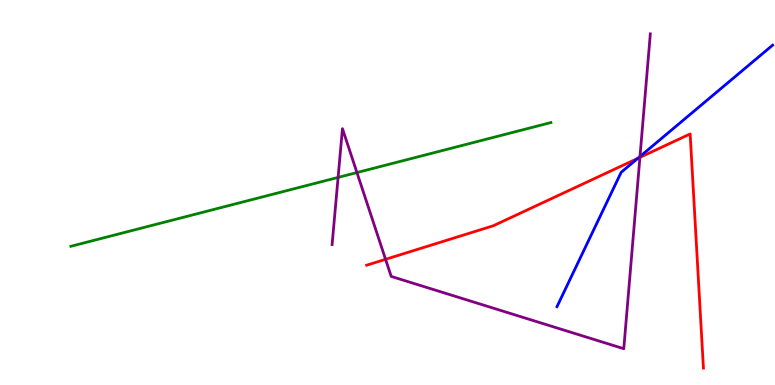[{'lines': ['blue', 'red'], 'intersections': [{'x': 8.23, 'y': 5.89}]}, {'lines': ['green', 'red'], 'intersections': []}, {'lines': ['purple', 'red'], 'intersections': [{'x': 4.97, 'y': 3.26}, {'x': 8.26, 'y': 5.91}]}, {'lines': ['blue', 'green'], 'intersections': []}, {'lines': ['blue', 'purple'], 'intersections': [{'x': 8.26, 'y': 5.93}]}, {'lines': ['green', 'purple'], 'intersections': [{'x': 4.36, 'y': 5.39}, {'x': 4.61, 'y': 5.52}]}]